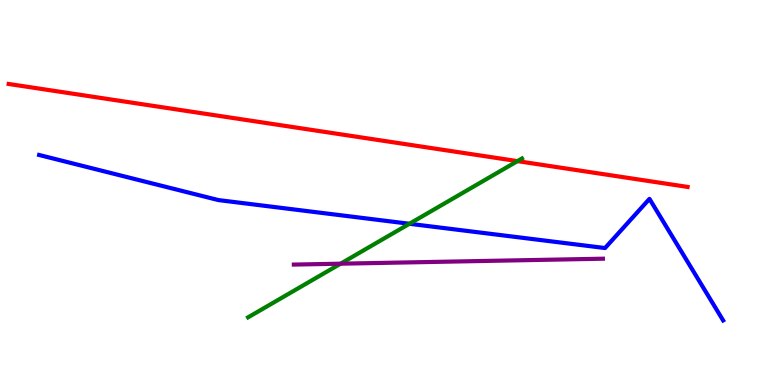[{'lines': ['blue', 'red'], 'intersections': []}, {'lines': ['green', 'red'], 'intersections': [{'x': 6.68, 'y': 5.82}]}, {'lines': ['purple', 'red'], 'intersections': []}, {'lines': ['blue', 'green'], 'intersections': [{'x': 5.28, 'y': 4.19}]}, {'lines': ['blue', 'purple'], 'intersections': []}, {'lines': ['green', 'purple'], 'intersections': [{'x': 4.39, 'y': 3.15}]}]